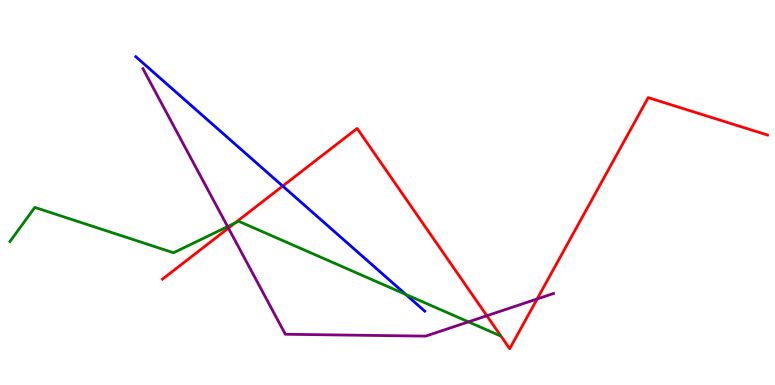[{'lines': ['blue', 'red'], 'intersections': [{'x': 3.65, 'y': 5.17}]}, {'lines': ['green', 'red'], 'intersections': [{'x': 3.03, 'y': 4.21}]}, {'lines': ['purple', 'red'], 'intersections': [{'x': 2.95, 'y': 4.08}, {'x': 6.28, 'y': 1.8}, {'x': 6.93, 'y': 2.23}]}, {'lines': ['blue', 'green'], 'intersections': [{'x': 5.24, 'y': 2.35}]}, {'lines': ['blue', 'purple'], 'intersections': []}, {'lines': ['green', 'purple'], 'intersections': [{'x': 2.94, 'y': 4.11}, {'x': 6.04, 'y': 1.64}]}]